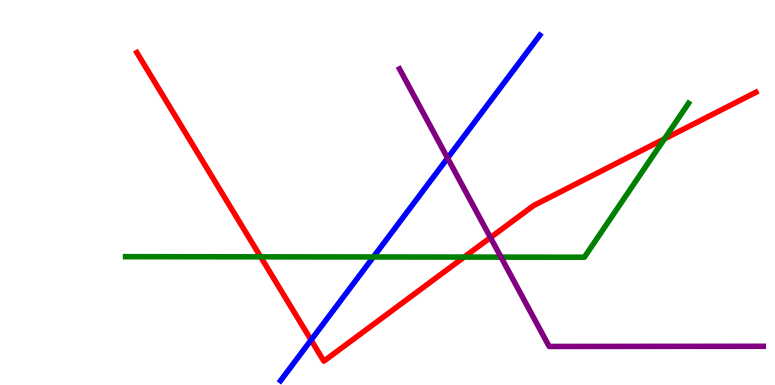[{'lines': ['blue', 'red'], 'intersections': [{'x': 4.01, 'y': 1.17}]}, {'lines': ['green', 'red'], 'intersections': [{'x': 3.36, 'y': 3.33}, {'x': 5.99, 'y': 3.32}, {'x': 8.57, 'y': 6.39}]}, {'lines': ['purple', 'red'], 'intersections': [{'x': 6.33, 'y': 3.83}]}, {'lines': ['blue', 'green'], 'intersections': [{'x': 4.82, 'y': 3.33}]}, {'lines': ['blue', 'purple'], 'intersections': [{'x': 5.78, 'y': 5.89}]}, {'lines': ['green', 'purple'], 'intersections': [{'x': 6.46, 'y': 3.32}]}]